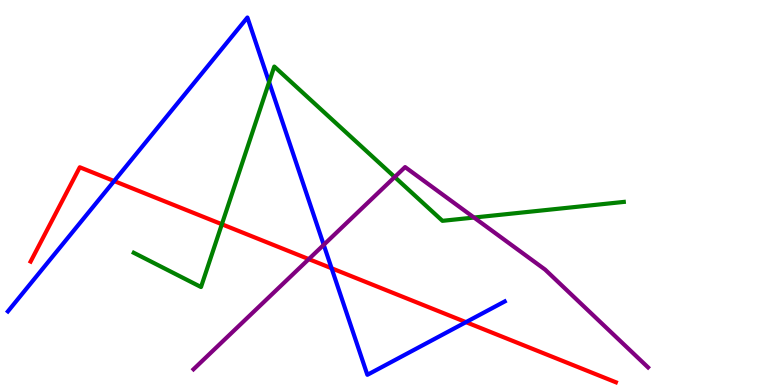[{'lines': ['blue', 'red'], 'intersections': [{'x': 1.47, 'y': 5.3}, {'x': 4.28, 'y': 3.03}, {'x': 6.01, 'y': 1.63}]}, {'lines': ['green', 'red'], 'intersections': [{'x': 2.86, 'y': 4.18}]}, {'lines': ['purple', 'red'], 'intersections': [{'x': 3.98, 'y': 3.27}]}, {'lines': ['blue', 'green'], 'intersections': [{'x': 3.47, 'y': 7.87}]}, {'lines': ['blue', 'purple'], 'intersections': [{'x': 4.18, 'y': 3.64}]}, {'lines': ['green', 'purple'], 'intersections': [{'x': 5.09, 'y': 5.4}, {'x': 6.12, 'y': 4.35}]}]